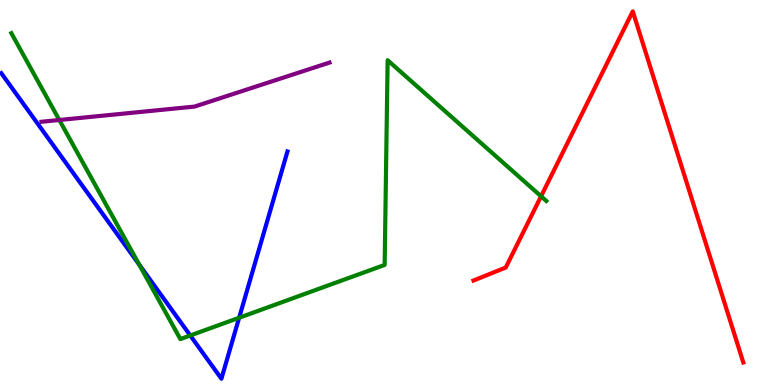[{'lines': ['blue', 'red'], 'intersections': []}, {'lines': ['green', 'red'], 'intersections': [{'x': 6.98, 'y': 4.9}]}, {'lines': ['purple', 'red'], 'intersections': []}, {'lines': ['blue', 'green'], 'intersections': [{'x': 1.8, 'y': 3.12}, {'x': 2.46, 'y': 1.29}, {'x': 3.09, 'y': 1.75}]}, {'lines': ['blue', 'purple'], 'intersections': []}, {'lines': ['green', 'purple'], 'intersections': [{'x': 0.765, 'y': 6.88}]}]